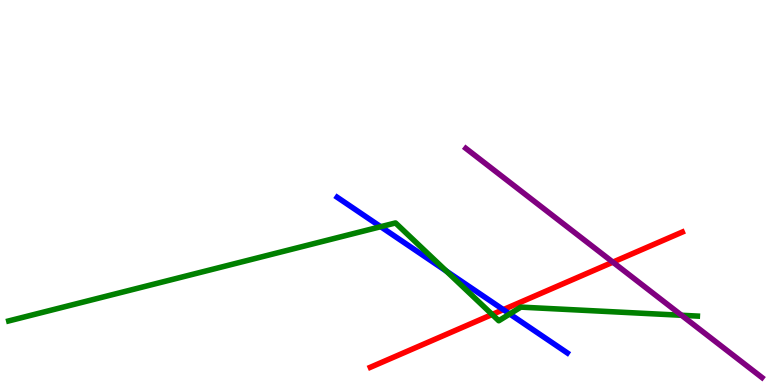[{'lines': ['blue', 'red'], 'intersections': [{'x': 6.49, 'y': 1.96}]}, {'lines': ['green', 'red'], 'intersections': [{'x': 6.35, 'y': 1.83}]}, {'lines': ['purple', 'red'], 'intersections': [{'x': 7.91, 'y': 3.19}]}, {'lines': ['blue', 'green'], 'intersections': [{'x': 4.91, 'y': 4.11}, {'x': 5.76, 'y': 2.96}, {'x': 6.58, 'y': 1.84}]}, {'lines': ['blue', 'purple'], 'intersections': []}, {'lines': ['green', 'purple'], 'intersections': [{'x': 8.79, 'y': 1.81}]}]